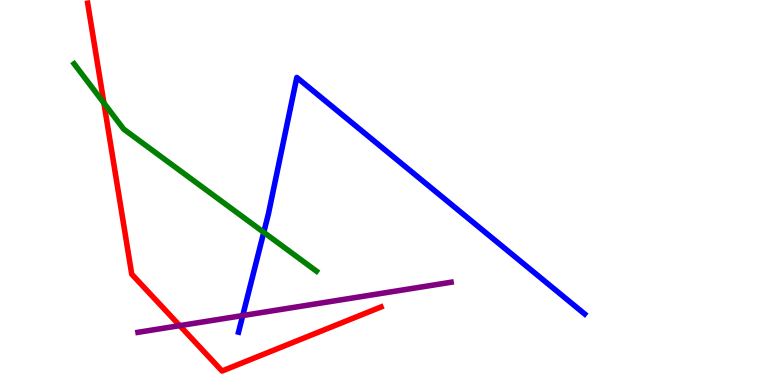[{'lines': ['blue', 'red'], 'intersections': []}, {'lines': ['green', 'red'], 'intersections': [{'x': 1.34, 'y': 7.32}]}, {'lines': ['purple', 'red'], 'intersections': [{'x': 2.32, 'y': 1.54}]}, {'lines': ['blue', 'green'], 'intersections': [{'x': 3.4, 'y': 3.97}]}, {'lines': ['blue', 'purple'], 'intersections': [{'x': 3.13, 'y': 1.8}]}, {'lines': ['green', 'purple'], 'intersections': []}]